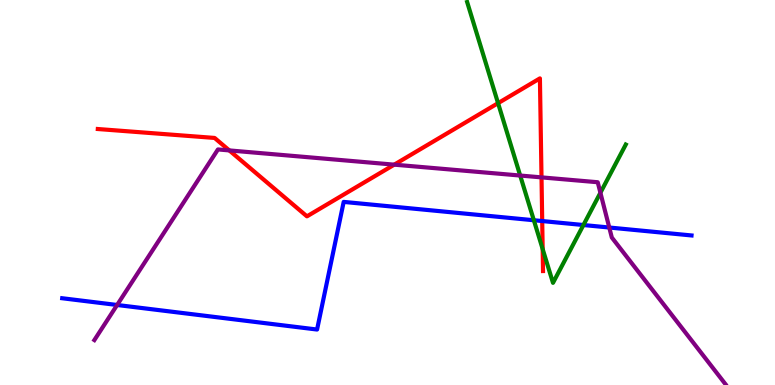[{'lines': ['blue', 'red'], 'intersections': [{'x': 7.0, 'y': 4.26}]}, {'lines': ['green', 'red'], 'intersections': [{'x': 6.43, 'y': 7.32}, {'x': 7.0, 'y': 3.53}]}, {'lines': ['purple', 'red'], 'intersections': [{'x': 2.96, 'y': 6.09}, {'x': 5.09, 'y': 5.72}, {'x': 6.99, 'y': 5.39}]}, {'lines': ['blue', 'green'], 'intersections': [{'x': 6.89, 'y': 4.28}, {'x': 7.53, 'y': 4.16}]}, {'lines': ['blue', 'purple'], 'intersections': [{'x': 1.51, 'y': 2.08}, {'x': 7.86, 'y': 4.09}]}, {'lines': ['green', 'purple'], 'intersections': [{'x': 6.71, 'y': 5.44}, {'x': 7.75, 'y': 4.99}]}]